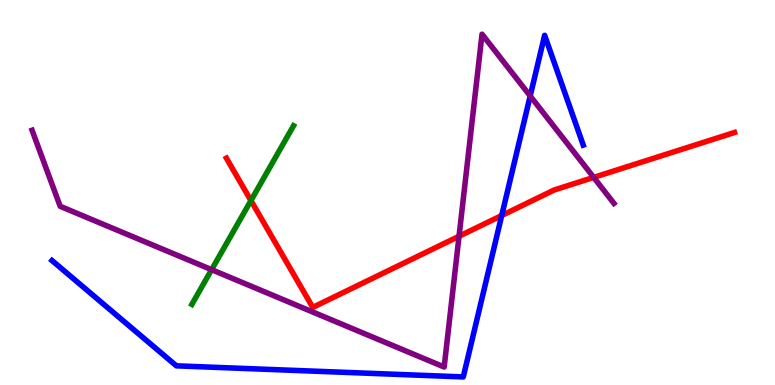[{'lines': ['blue', 'red'], 'intersections': [{'x': 6.47, 'y': 4.4}]}, {'lines': ['green', 'red'], 'intersections': [{'x': 3.24, 'y': 4.79}]}, {'lines': ['purple', 'red'], 'intersections': [{'x': 5.92, 'y': 3.86}, {'x': 7.66, 'y': 5.39}]}, {'lines': ['blue', 'green'], 'intersections': []}, {'lines': ['blue', 'purple'], 'intersections': [{'x': 6.84, 'y': 7.51}]}, {'lines': ['green', 'purple'], 'intersections': [{'x': 2.73, 'y': 3.0}]}]